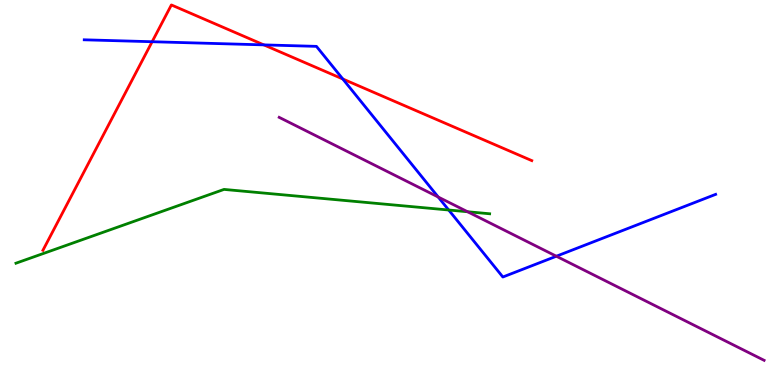[{'lines': ['blue', 'red'], 'intersections': [{'x': 1.96, 'y': 8.92}, {'x': 3.4, 'y': 8.83}, {'x': 4.42, 'y': 7.95}]}, {'lines': ['green', 'red'], 'intersections': []}, {'lines': ['purple', 'red'], 'intersections': []}, {'lines': ['blue', 'green'], 'intersections': [{'x': 5.79, 'y': 4.55}]}, {'lines': ['blue', 'purple'], 'intersections': [{'x': 5.65, 'y': 4.88}, {'x': 7.18, 'y': 3.34}]}, {'lines': ['green', 'purple'], 'intersections': [{'x': 6.03, 'y': 4.5}]}]